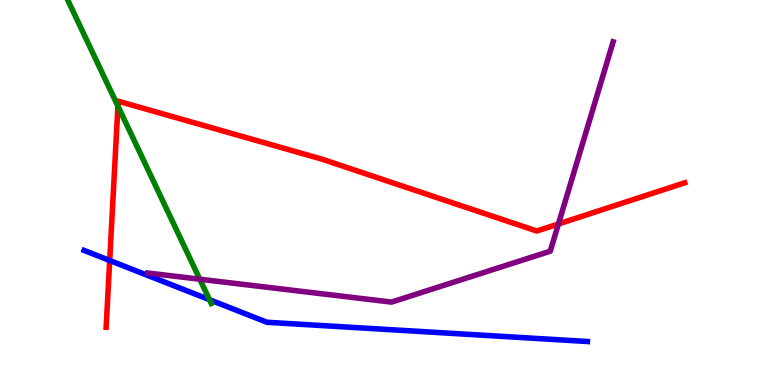[{'lines': ['blue', 'red'], 'intersections': [{'x': 1.42, 'y': 3.23}]}, {'lines': ['green', 'red'], 'intersections': [{'x': 1.52, 'y': 7.24}]}, {'lines': ['purple', 'red'], 'intersections': [{'x': 7.21, 'y': 4.18}]}, {'lines': ['blue', 'green'], 'intersections': [{'x': 2.7, 'y': 2.22}]}, {'lines': ['blue', 'purple'], 'intersections': []}, {'lines': ['green', 'purple'], 'intersections': [{'x': 2.58, 'y': 2.75}]}]